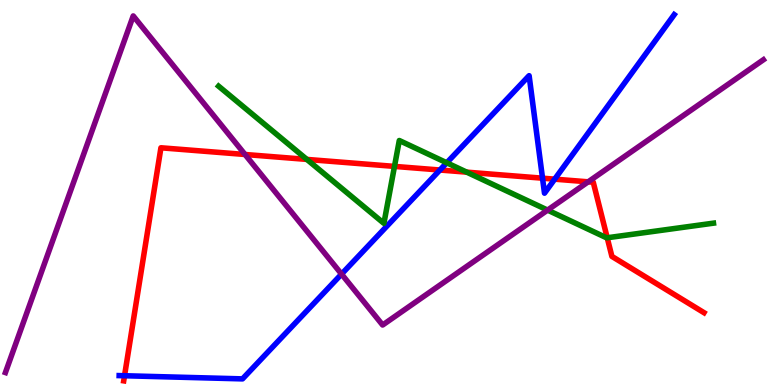[{'lines': ['blue', 'red'], 'intersections': [{'x': 1.61, 'y': 0.24}, {'x': 5.68, 'y': 5.58}, {'x': 7.0, 'y': 5.37}, {'x': 7.16, 'y': 5.35}]}, {'lines': ['green', 'red'], 'intersections': [{'x': 3.96, 'y': 5.86}, {'x': 5.09, 'y': 5.68}, {'x': 6.02, 'y': 5.53}, {'x': 7.84, 'y': 3.82}]}, {'lines': ['purple', 'red'], 'intersections': [{'x': 3.16, 'y': 5.99}, {'x': 7.59, 'y': 5.28}]}, {'lines': ['blue', 'green'], 'intersections': [{'x': 5.76, 'y': 5.77}]}, {'lines': ['blue', 'purple'], 'intersections': [{'x': 4.41, 'y': 2.88}]}, {'lines': ['green', 'purple'], 'intersections': [{'x': 7.07, 'y': 4.54}]}]